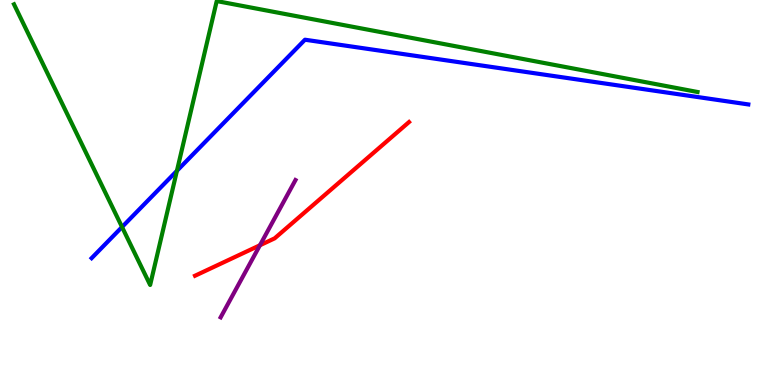[{'lines': ['blue', 'red'], 'intersections': []}, {'lines': ['green', 'red'], 'intersections': []}, {'lines': ['purple', 'red'], 'intersections': [{'x': 3.35, 'y': 3.63}]}, {'lines': ['blue', 'green'], 'intersections': [{'x': 1.57, 'y': 4.1}, {'x': 2.28, 'y': 5.56}]}, {'lines': ['blue', 'purple'], 'intersections': []}, {'lines': ['green', 'purple'], 'intersections': []}]